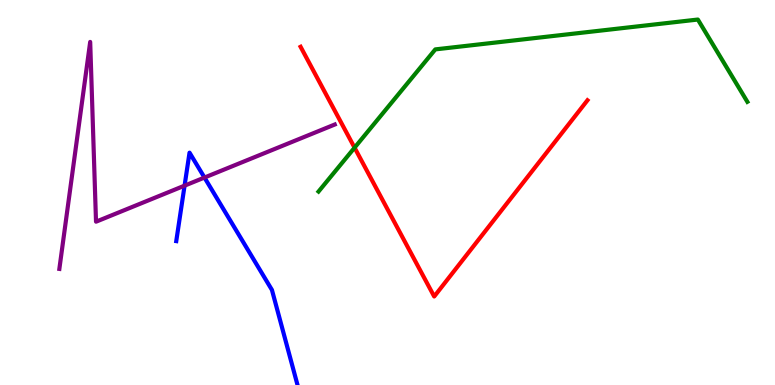[{'lines': ['blue', 'red'], 'intersections': []}, {'lines': ['green', 'red'], 'intersections': [{'x': 4.58, 'y': 6.16}]}, {'lines': ['purple', 'red'], 'intersections': []}, {'lines': ['blue', 'green'], 'intersections': []}, {'lines': ['blue', 'purple'], 'intersections': [{'x': 2.38, 'y': 5.18}, {'x': 2.64, 'y': 5.39}]}, {'lines': ['green', 'purple'], 'intersections': []}]